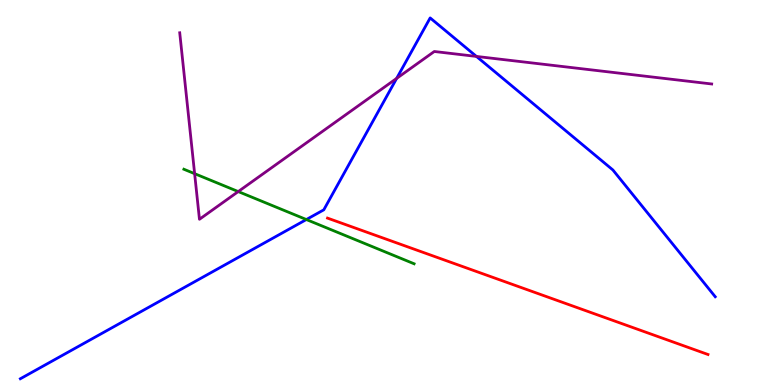[{'lines': ['blue', 'red'], 'intersections': []}, {'lines': ['green', 'red'], 'intersections': []}, {'lines': ['purple', 'red'], 'intersections': []}, {'lines': ['blue', 'green'], 'intersections': [{'x': 3.95, 'y': 4.3}]}, {'lines': ['blue', 'purple'], 'intersections': [{'x': 5.12, 'y': 7.96}, {'x': 6.15, 'y': 8.53}]}, {'lines': ['green', 'purple'], 'intersections': [{'x': 2.51, 'y': 5.49}, {'x': 3.07, 'y': 5.02}]}]